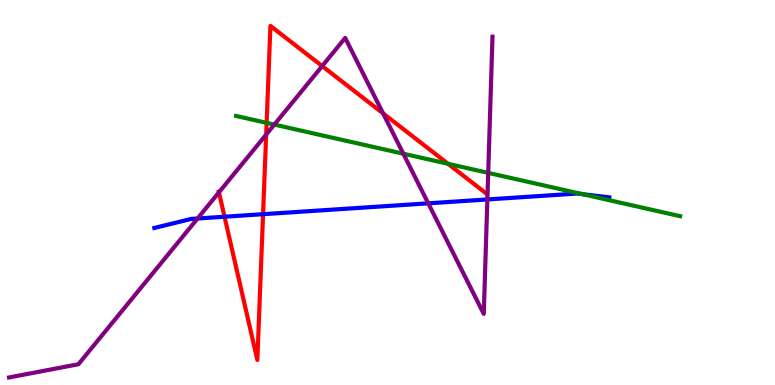[{'lines': ['blue', 'red'], 'intersections': [{'x': 2.9, 'y': 4.37}, {'x': 3.39, 'y': 4.44}]}, {'lines': ['green', 'red'], 'intersections': [{'x': 3.44, 'y': 6.81}, {'x': 5.78, 'y': 5.75}]}, {'lines': ['purple', 'red'], 'intersections': [{'x': 2.82, 'y': 5.0}, {'x': 3.43, 'y': 6.5}, {'x': 4.16, 'y': 8.28}, {'x': 4.94, 'y': 7.06}]}, {'lines': ['blue', 'green'], 'intersections': [{'x': 7.52, 'y': 4.96}]}, {'lines': ['blue', 'purple'], 'intersections': [{'x': 2.55, 'y': 4.32}, {'x': 5.53, 'y': 4.72}, {'x': 6.29, 'y': 4.82}]}, {'lines': ['green', 'purple'], 'intersections': [{'x': 3.54, 'y': 6.76}, {'x': 5.2, 'y': 6.01}, {'x': 6.3, 'y': 5.51}]}]